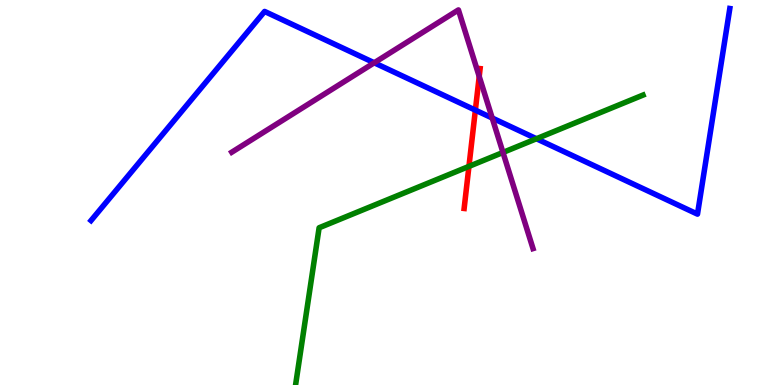[{'lines': ['blue', 'red'], 'intersections': [{'x': 6.13, 'y': 7.14}]}, {'lines': ['green', 'red'], 'intersections': [{'x': 6.05, 'y': 5.68}]}, {'lines': ['purple', 'red'], 'intersections': [{'x': 6.18, 'y': 8.01}]}, {'lines': ['blue', 'green'], 'intersections': [{'x': 6.92, 'y': 6.4}]}, {'lines': ['blue', 'purple'], 'intersections': [{'x': 4.83, 'y': 8.37}, {'x': 6.35, 'y': 6.93}]}, {'lines': ['green', 'purple'], 'intersections': [{'x': 6.49, 'y': 6.04}]}]